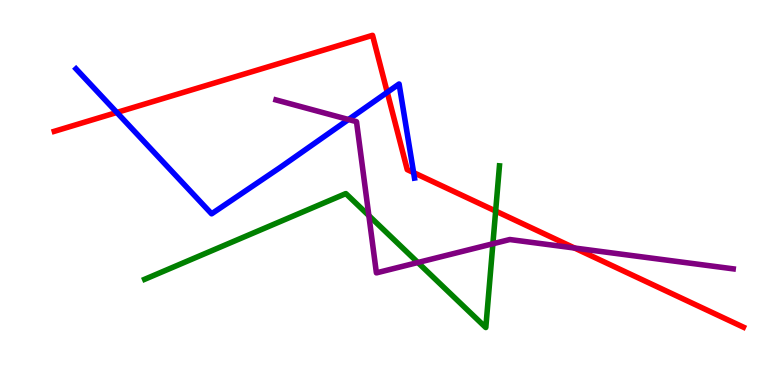[{'lines': ['blue', 'red'], 'intersections': [{'x': 1.51, 'y': 7.08}, {'x': 5.0, 'y': 7.6}, {'x': 5.34, 'y': 5.52}]}, {'lines': ['green', 'red'], 'intersections': [{'x': 6.4, 'y': 4.52}]}, {'lines': ['purple', 'red'], 'intersections': [{'x': 7.41, 'y': 3.56}]}, {'lines': ['blue', 'green'], 'intersections': []}, {'lines': ['blue', 'purple'], 'intersections': [{'x': 4.5, 'y': 6.9}]}, {'lines': ['green', 'purple'], 'intersections': [{'x': 4.76, 'y': 4.4}, {'x': 5.39, 'y': 3.18}, {'x': 6.36, 'y': 3.67}]}]